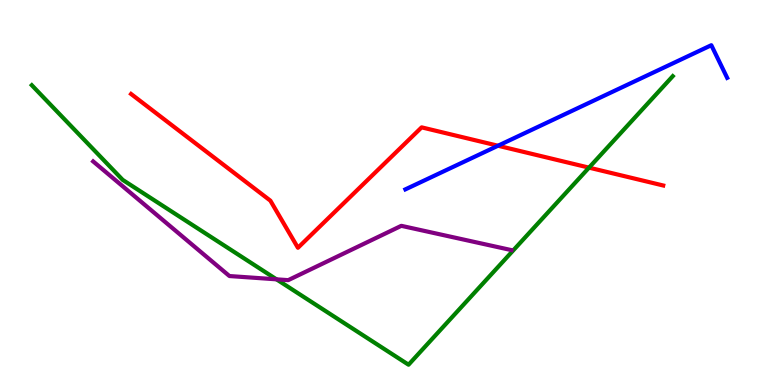[{'lines': ['blue', 'red'], 'intersections': [{'x': 6.43, 'y': 6.21}]}, {'lines': ['green', 'red'], 'intersections': [{'x': 7.6, 'y': 5.65}]}, {'lines': ['purple', 'red'], 'intersections': []}, {'lines': ['blue', 'green'], 'intersections': []}, {'lines': ['blue', 'purple'], 'intersections': []}, {'lines': ['green', 'purple'], 'intersections': [{'x': 3.57, 'y': 2.74}]}]